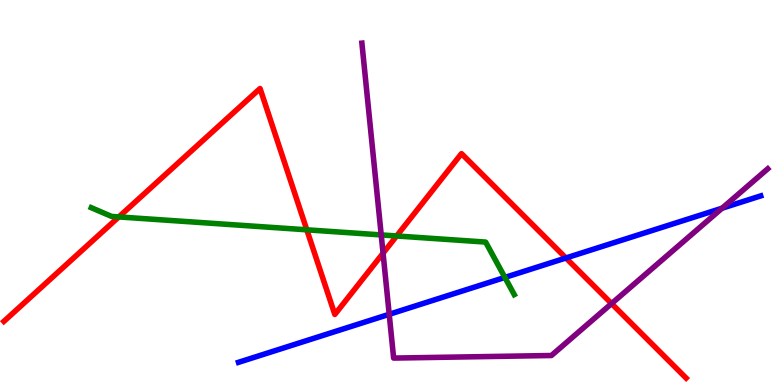[{'lines': ['blue', 'red'], 'intersections': [{'x': 7.3, 'y': 3.3}]}, {'lines': ['green', 'red'], 'intersections': [{'x': 1.53, 'y': 4.37}, {'x': 3.96, 'y': 4.03}, {'x': 5.12, 'y': 3.87}]}, {'lines': ['purple', 'red'], 'intersections': [{'x': 4.94, 'y': 3.42}, {'x': 7.89, 'y': 2.11}]}, {'lines': ['blue', 'green'], 'intersections': [{'x': 6.51, 'y': 2.79}]}, {'lines': ['blue', 'purple'], 'intersections': [{'x': 5.02, 'y': 1.84}, {'x': 9.32, 'y': 4.59}]}, {'lines': ['green', 'purple'], 'intersections': [{'x': 4.92, 'y': 3.9}]}]